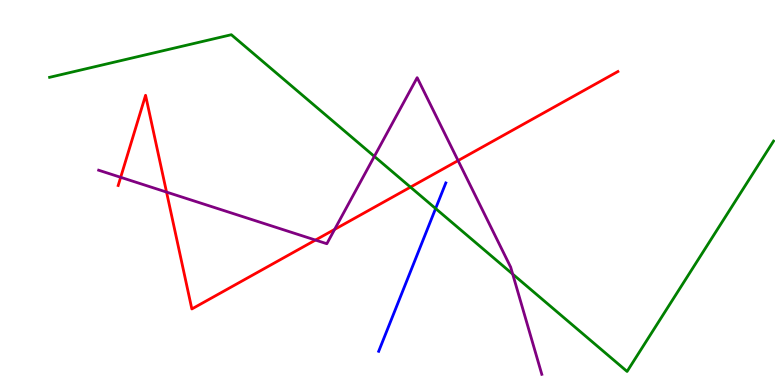[{'lines': ['blue', 'red'], 'intersections': []}, {'lines': ['green', 'red'], 'intersections': [{'x': 5.3, 'y': 5.14}]}, {'lines': ['purple', 'red'], 'intersections': [{'x': 1.56, 'y': 5.39}, {'x': 2.15, 'y': 5.01}, {'x': 4.07, 'y': 3.76}, {'x': 4.32, 'y': 4.04}, {'x': 5.91, 'y': 5.83}]}, {'lines': ['blue', 'green'], 'intersections': [{'x': 5.62, 'y': 4.58}]}, {'lines': ['blue', 'purple'], 'intersections': []}, {'lines': ['green', 'purple'], 'intersections': [{'x': 4.83, 'y': 5.94}, {'x': 6.62, 'y': 2.88}]}]